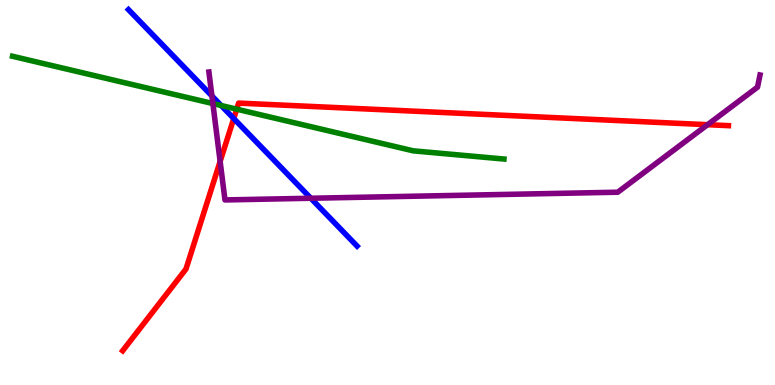[{'lines': ['blue', 'red'], 'intersections': [{'x': 3.02, 'y': 6.92}]}, {'lines': ['green', 'red'], 'intersections': [{'x': 3.05, 'y': 7.16}]}, {'lines': ['purple', 'red'], 'intersections': [{'x': 2.84, 'y': 5.81}, {'x': 9.13, 'y': 6.76}]}, {'lines': ['blue', 'green'], 'intersections': [{'x': 2.85, 'y': 7.26}]}, {'lines': ['blue', 'purple'], 'intersections': [{'x': 2.73, 'y': 7.51}, {'x': 4.01, 'y': 4.85}]}, {'lines': ['green', 'purple'], 'intersections': [{'x': 2.75, 'y': 7.31}]}]